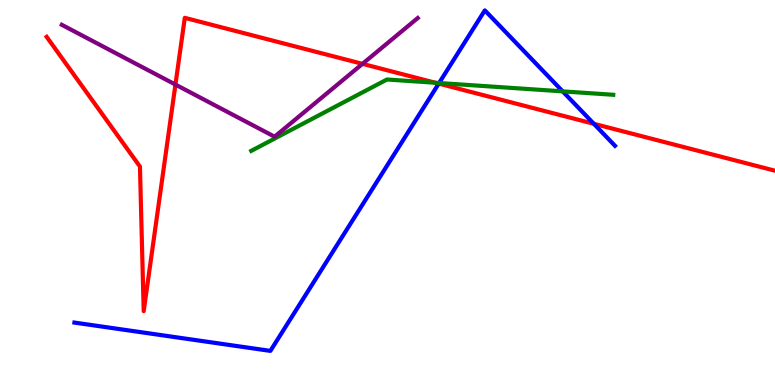[{'lines': ['blue', 'red'], 'intersections': [{'x': 5.66, 'y': 7.83}, {'x': 7.66, 'y': 6.78}]}, {'lines': ['green', 'red'], 'intersections': [{'x': 5.62, 'y': 7.85}]}, {'lines': ['purple', 'red'], 'intersections': [{'x': 2.26, 'y': 7.8}, {'x': 4.68, 'y': 8.34}]}, {'lines': ['blue', 'green'], 'intersections': [{'x': 5.67, 'y': 7.84}, {'x': 7.26, 'y': 7.63}]}, {'lines': ['blue', 'purple'], 'intersections': []}, {'lines': ['green', 'purple'], 'intersections': []}]